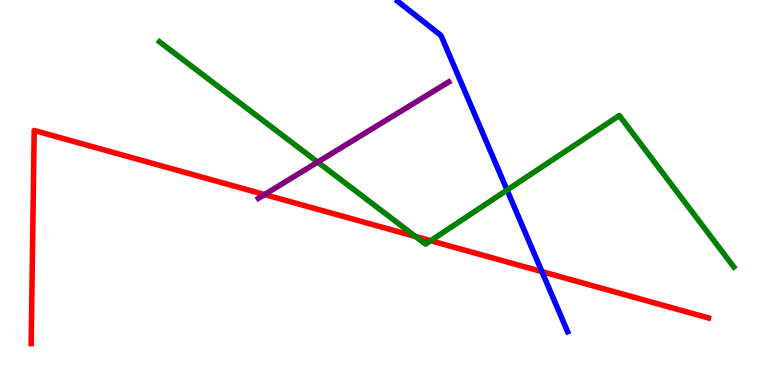[{'lines': ['blue', 'red'], 'intersections': [{'x': 6.99, 'y': 2.94}]}, {'lines': ['green', 'red'], 'intersections': [{'x': 5.36, 'y': 3.86}, {'x': 5.56, 'y': 3.75}]}, {'lines': ['purple', 'red'], 'intersections': [{'x': 3.41, 'y': 4.95}]}, {'lines': ['blue', 'green'], 'intersections': [{'x': 6.54, 'y': 5.06}]}, {'lines': ['blue', 'purple'], 'intersections': []}, {'lines': ['green', 'purple'], 'intersections': [{'x': 4.1, 'y': 5.79}]}]